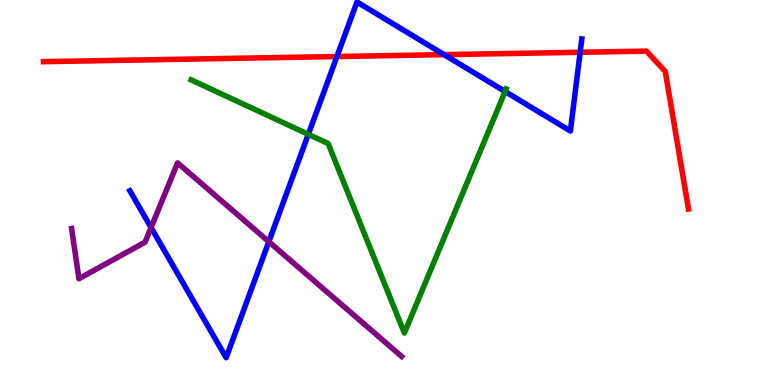[{'lines': ['blue', 'red'], 'intersections': [{'x': 4.35, 'y': 8.53}, {'x': 5.73, 'y': 8.58}, {'x': 7.49, 'y': 8.64}]}, {'lines': ['green', 'red'], 'intersections': []}, {'lines': ['purple', 'red'], 'intersections': []}, {'lines': ['blue', 'green'], 'intersections': [{'x': 3.98, 'y': 6.51}, {'x': 6.52, 'y': 7.62}]}, {'lines': ['blue', 'purple'], 'intersections': [{'x': 1.95, 'y': 4.09}, {'x': 3.47, 'y': 3.72}]}, {'lines': ['green', 'purple'], 'intersections': []}]